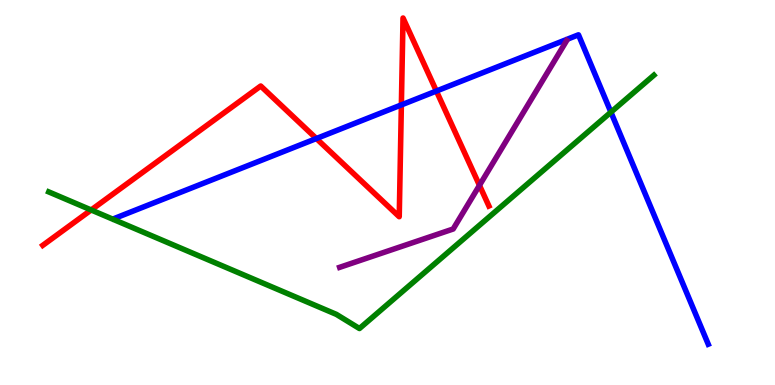[{'lines': ['blue', 'red'], 'intersections': [{'x': 4.08, 'y': 6.4}, {'x': 5.18, 'y': 7.28}, {'x': 5.63, 'y': 7.64}]}, {'lines': ['green', 'red'], 'intersections': [{'x': 1.18, 'y': 4.55}]}, {'lines': ['purple', 'red'], 'intersections': [{'x': 6.19, 'y': 5.19}]}, {'lines': ['blue', 'green'], 'intersections': [{'x': 7.88, 'y': 7.09}]}, {'lines': ['blue', 'purple'], 'intersections': []}, {'lines': ['green', 'purple'], 'intersections': []}]